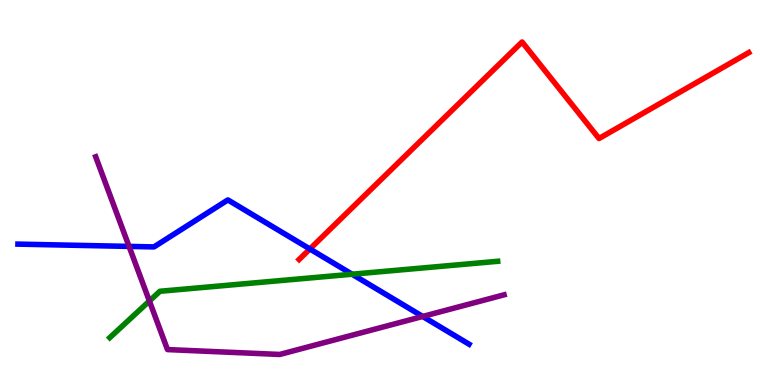[{'lines': ['blue', 'red'], 'intersections': [{'x': 4.0, 'y': 3.53}]}, {'lines': ['green', 'red'], 'intersections': []}, {'lines': ['purple', 'red'], 'intersections': []}, {'lines': ['blue', 'green'], 'intersections': [{'x': 4.54, 'y': 2.88}]}, {'lines': ['blue', 'purple'], 'intersections': [{'x': 1.67, 'y': 3.6}, {'x': 5.45, 'y': 1.78}]}, {'lines': ['green', 'purple'], 'intersections': [{'x': 1.93, 'y': 2.18}]}]